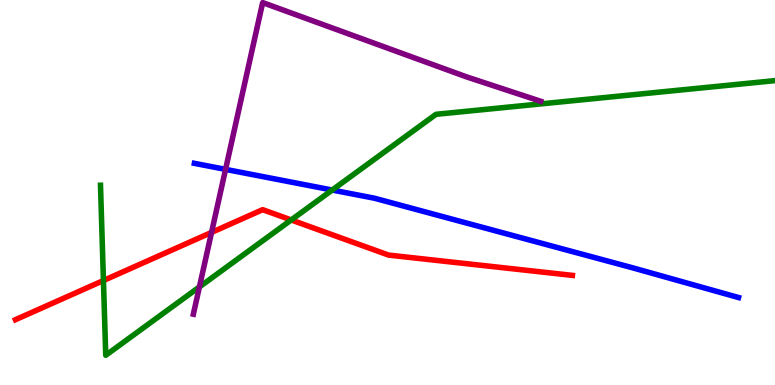[{'lines': ['blue', 'red'], 'intersections': []}, {'lines': ['green', 'red'], 'intersections': [{'x': 1.33, 'y': 2.71}, {'x': 3.76, 'y': 4.29}]}, {'lines': ['purple', 'red'], 'intersections': [{'x': 2.73, 'y': 3.96}]}, {'lines': ['blue', 'green'], 'intersections': [{'x': 4.29, 'y': 5.06}]}, {'lines': ['blue', 'purple'], 'intersections': [{'x': 2.91, 'y': 5.6}]}, {'lines': ['green', 'purple'], 'intersections': [{'x': 2.57, 'y': 2.55}]}]